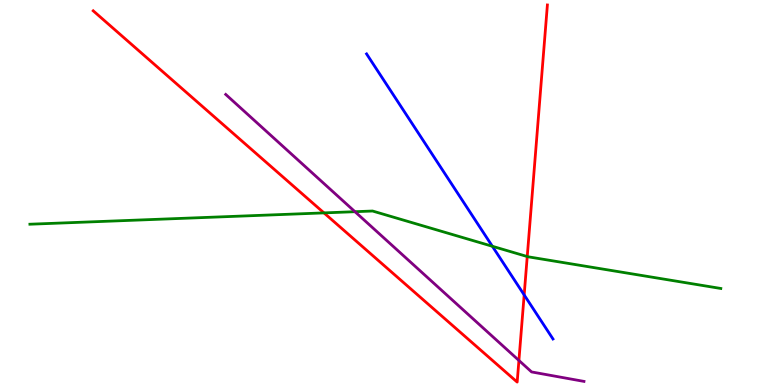[{'lines': ['blue', 'red'], 'intersections': [{'x': 6.76, 'y': 2.34}]}, {'lines': ['green', 'red'], 'intersections': [{'x': 4.18, 'y': 4.47}, {'x': 6.8, 'y': 3.34}]}, {'lines': ['purple', 'red'], 'intersections': [{'x': 6.7, 'y': 0.638}]}, {'lines': ['blue', 'green'], 'intersections': [{'x': 6.35, 'y': 3.6}]}, {'lines': ['blue', 'purple'], 'intersections': []}, {'lines': ['green', 'purple'], 'intersections': [{'x': 4.58, 'y': 4.5}]}]